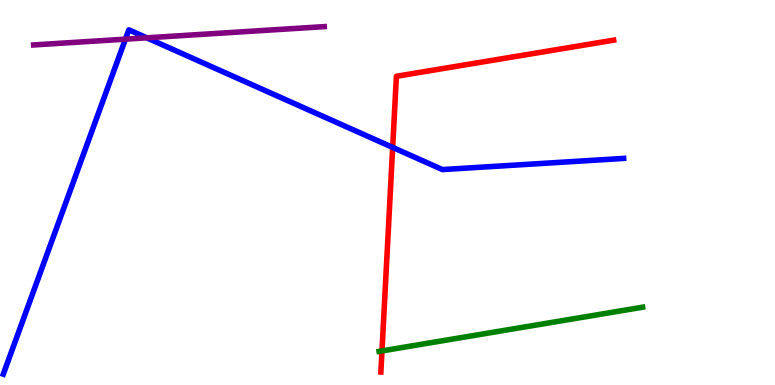[{'lines': ['blue', 'red'], 'intersections': [{'x': 5.07, 'y': 6.17}]}, {'lines': ['green', 'red'], 'intersections': [{'x': 4.93, 'y': 0.886}]}, {'lines': ['purple', 'red'], 'intersections': []}, {'lines': ['blue', 'green'], 'intersections': []}, {'lines': ['blue', 'purple'], 'intersections': [{'x': 1.62, 'y': 8.98}, {'x': 1.89, 'y': 9.02}]}, {'lines': ['green', 'purple'], 'intersections': []}]